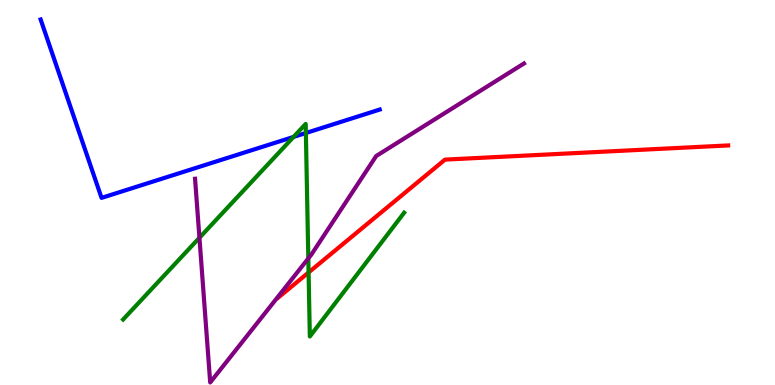[{'lines': ['blue', 'red'], 'intersections': []}, {'lines': ['green', 'red'], 'intersections': [{'x': 3.98, 'y': 2.92}]}, {'lines': ['purple', 'red'], 'intersections': []}, {'lines': ['blue', 'green'], 'intersections': [{'x': 3.79, 'y': 6.44}, {'x': 3.95, 'y': 6.55}]}, {'lines': ['blue', 'purple'], 'intersections': []}, {'lines': ['green', 'purple'], 'intersections': [{'x': 2.57, 'y': 3.82}, {'x': 3.98, 'y': 3.29}]}]